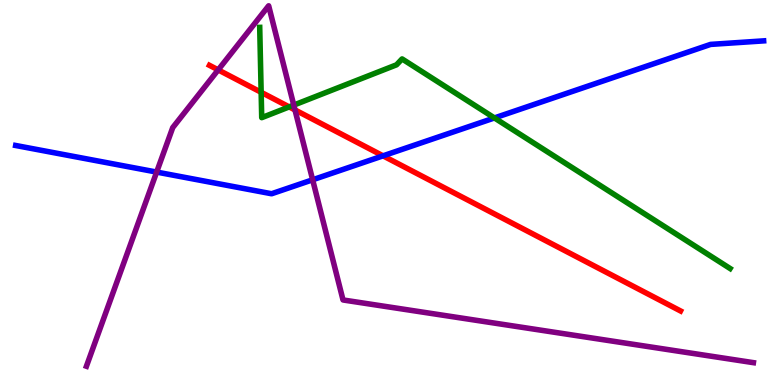[{'lines': ['blue', 'red'], 'intersections': [{'x': 4.94, 'y': 5.95}]}, {'lines': ['green', 'red'], 'intersections': [{'x': 3.37, 'y': 7.6}, {'x': 3.73, 'y': 7.22}]}, {'lines': ['purple', 'red'], 'intersections': [{'x': 2.82, 'y': 8.18}, {'x': 3.81, 'y': 7.14}]}, {'lines': ['blue', 'green'], 'intersections': [{'x': 6.38, 'y': 6.94}]}, {'lines': ['blue', 'purple'], 'intersections': [{'x': 2.02, 'y': 5.53}, {'x': 4.03, 'y': 5.33}]}, {'lines': ['green', 'purple'], 'intersections': [{'x': 3.79, 'y': 7.27}]}]